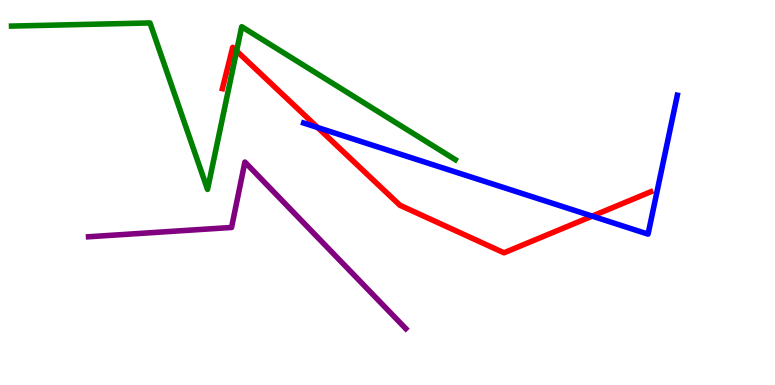[{'lines': ['blue', 'red'], 'intersections': [{'x': 4.1, 'y': 6.69}, {'x': 7.64, 'y': 4.39}]}, {'lines': ['green', 'red'], 'intersections': [{'x': 3.05, 'y': 8.68}]}, {'lines': ['purple', 'red'], 'intersections': []}, {'lines': ['blue', 'green'], 'intersections': []}, {'lines': ['blue', 'purple'], 'intersections': []}, {'lines': ['green', 'purple'], 'intersections': []}]